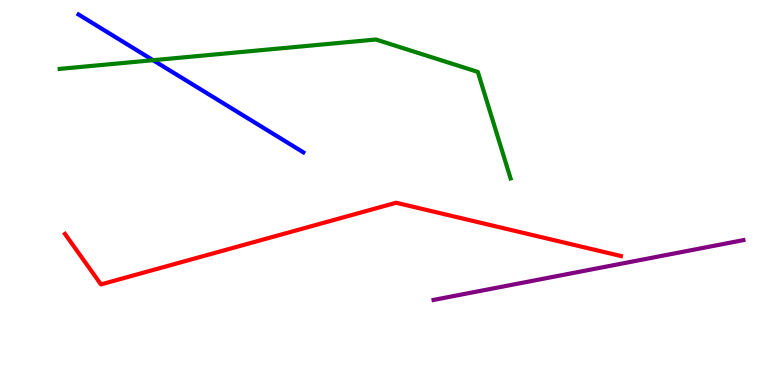[{'lines': ['blue', 'red'], 'intersections': []}, {'lines': ['green', 'red'], 'intersections': []}, {'lines': ['purple', 'red'], 'intersections': []}, {'lines': ['blue', 'green'], 'intersections': [{'x': 1.98, 'y': 8.44}]}, {'lines': ['blue', 'purple'], 'intersections': []}, {'lines': ['green', 'purple'], 'intersections': []}]